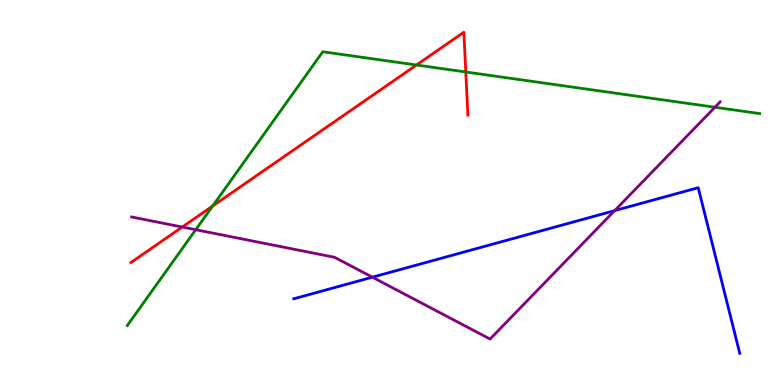[{'lines': ['blue', 'red'], 'intersections': []}, {'lines': ['green', 'red'], 'intersections': [{'x': 2.74, 'y': 4.65}, {'x': 5.37, 'y': 8.31}, {'x': 6.01, 'y': 8.13}]}, {'lines': ['purple', 'red'], 'intersections': [{'x': 2.35, 'y': 4.1}]}, {'lines': ['blue', 'green'], 'intersections': []}, {'lines': ['blue', 'purple'], 'intersections': [{'x': 4.8, 'y': 2.8}, {'x': 7.93, 'y': 4.53}]}, {'lines': ['green', 'purple'], 'intersections': [{'x': 2.53, 'y': 4.03}, {'x': 9.22, 'y': 7.21}]}]